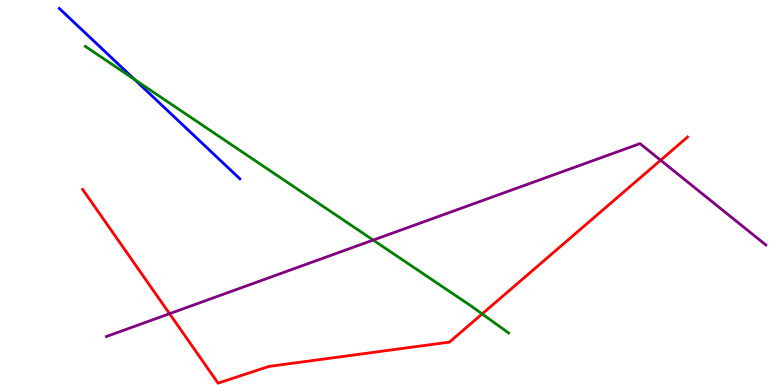[{'lines': ['blue', 'red'], 'intersections': []}, {'lines': ['green', 'red'], 'intersections': [{'x': 6.22, 'y': 1.85}]}, {'lines': ['purple', 'red'], 'intersections': [{'x': 2.19, 'y': 1.85}, {'x': 8.52, 'y': 5.84}]}, {'lines': ['blue', 'green'], 'intersections': [{'x': 1.74, 'y': 7.93}]}, {'lines': ['blue', 'purple'], 'intersections': []}, {'lines': ['green', 'purple'], 'intersections': [{'x': 4.82, 'y': 3.76}]}]